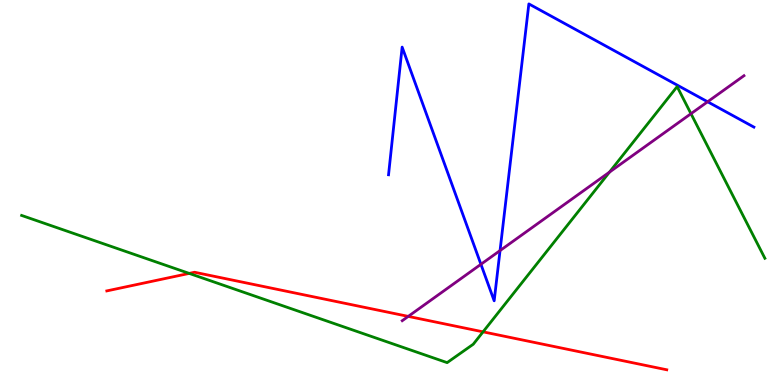[{'lines': ['blue', 'red'], 'intersections': []}, {'lines': ['green', 'red'], 'intersections': [{'x': 2.44, 'y': 2.9}, {'x': 6.23, 'y': 1.38}]}, {'lines': ['purple', 'red'], 'intersections': [{'x': 5.27, 'y': 1.78}]}, {'lines': ['blue', 'green'], 'intersections': []}, {'lines': ['blue', 'purple'], 'intersections': [{'x': 6.21, 'y': 3.14}, {'x': 6.45, 'y': 3.49}, {'x': 9.13, 'y': 7.36}]}, {'lines': ['green', 'purple'], 'intersections': [{'x': 7.86, 'y': 5.53}, {'x': 8.92, 'y': 7.05}]}]